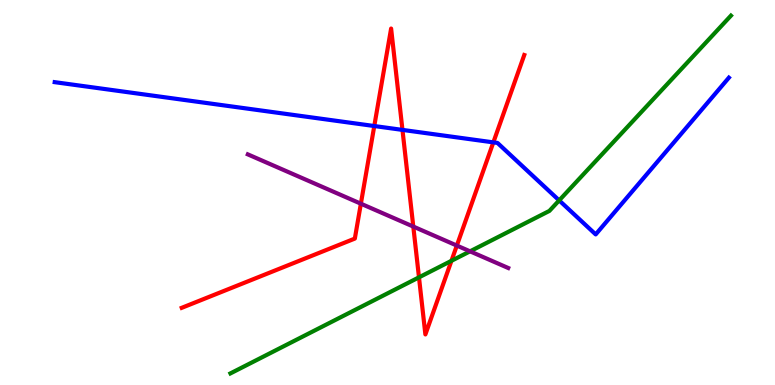[{'lines': ['blue', 'red'], 'intersections': [{'x': 4.83, 'y': 6.73}, {'x': 5.19, 'y': 6.63}, {'x': 6.37, 'y': 6.3}]}, {'lines': ['green', 'red'], 'intersections': [{'x': 5.41, 'y': 2.8}, {'x': 5.83, 'y': 3.23}]}, {'lines': ['purple', 'red'], 'intersections': [{'x': 4.66, 'y': 4.71}, {'x': 5.33, 'y': 4.12}, {'x': 5.89, 'y': 3.62}]}, {'lines': ['blue', 'green'], 'intersections': [{'x': 7.22, 'y': 4.79}]}, {'lines': ['blue', 'purple'], 'intersections': []}, {'lines': ['green', 'purple'], 'intersections': [{'x': 6.07, 'y': 3.47}]}]